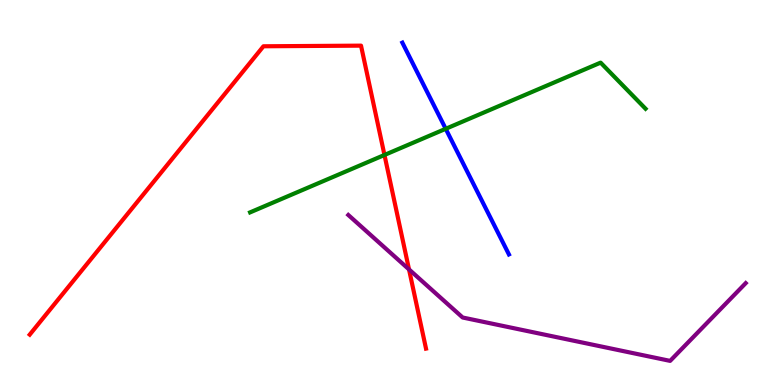[{'lines': ['blue', 'red'], 'intersections': []}, {'lines': ['green', 'red'], 'intersections': [{'x': 4.96, 'y': 5.97}]}, {'lines': ['purple', 'red'], 'intersections': [{'x': 5.28, 'y': 3.0}]}, {'lines': ['blue', 'green'], 'intersections': [{'x': 5.75, 'y': 6.65}]}, {'lines': ['blue', 'purple'], 'intersections': []}, {'lines': ['green', 'purple'], 'intersections': []}]